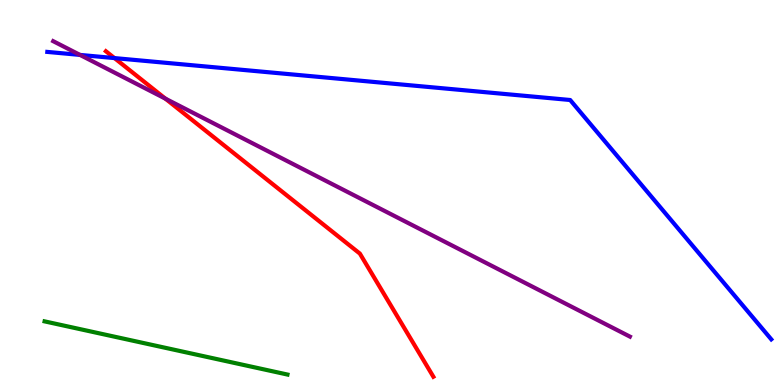[{'lines': ['blue', 'red'], 'intersections': [{'x': 1.48, 'y': 8.49}]}, {'lines': ['green', 'red'], 'intersections': []}, {'lines': ['purple', 'red'], 'intersections': [{'x': 2.13, 'y': 7.44}]}, {'lines': ['blue', 'green'], 'intersections': []}, {'lines': ['blue', 'purple'], 'intersections': [{'x': 1.03, 'y': 8.57}]}, {'lines': ['green', 'purple'], 'intersections': []}]